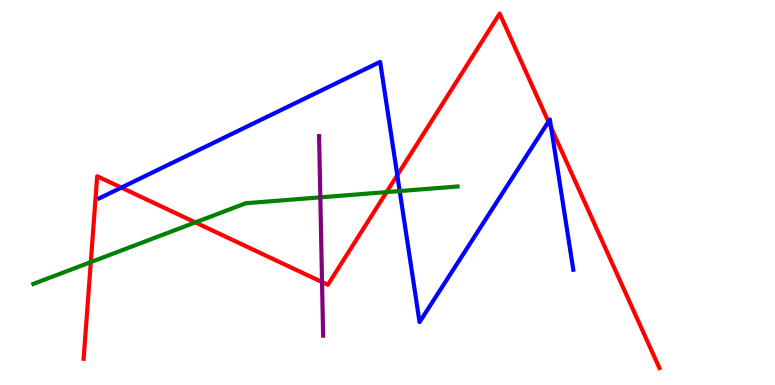[{'lines': ['blue', 'red'], 'intersections': [{'x': 1.57, 'y': 5.13}, {'x': 5.13, 'y': 5.45}, {'x': 7.08, 'y': 6.84}, {'x': 7.11, 'y': 6.68}]}, {'lines': ['green', 'red'], 'intersections': [{'x': 1.17, 'y': 3.19}, {'x': 2.52, 'y': 4.22}, {'x': 4.99, 'y': 5.01}]}, {'lines': ['purple', 'red'], 'intersections': [{'x': 4.16, 'y': 2.67}]}, {'lines': ['blue', 'green'], 'intersections': [{'x': 5.16, 'y': 5.04}]}, {'lines': ['blue', 'purple'], 'intersections': []}, {'lines': ['green', 'purple'], 'intersections': [{'x': 4.13, 'y': 4.87}]}]